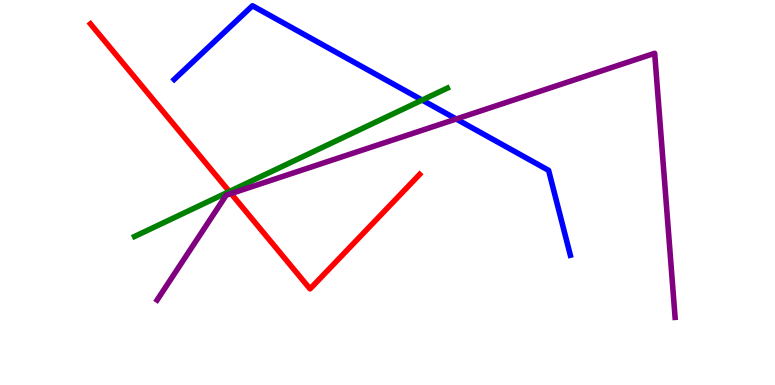[{'lines': ['blue', 'red'], 'intersections': []}, {'lines': ['green', 'red'], 'intersections': [{'x': 2.96, 'y': 5.03}]}, {'lines': ['purple', 'red'], 'intersections': [{'x': 2.98, 'y': 4.97}]}, {'lines': ['blue', 'green'], 'intersections': [{'x': 5.45, 'y': 7.4}]}, {'lines': ['blue', 'purple'], 'intersections': [{'x': 5.89, 'y': 6.91}]}, {'lines': ['green', 'purple'], 'intersections': []}]